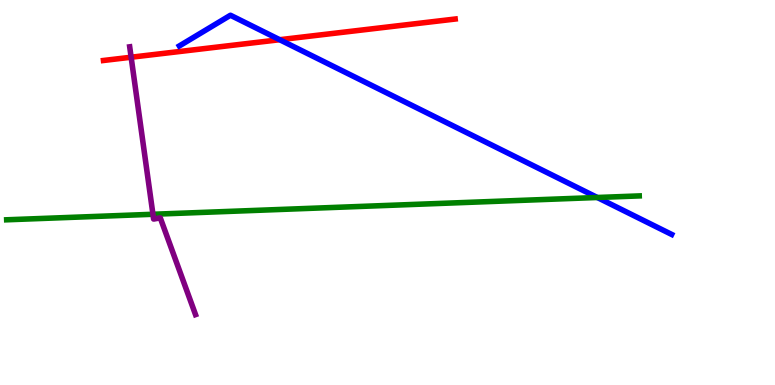[{'lines': ['blue', 'red'], 'intersections': [{'x': 3.61, 'y': 8.97}]}, {'lines': ['green', 'red'], 'intersections': []}, {'lines': ['purple', 'red'], 'intersections': [{'x': 1.69, 'y': 8.51}]}, {'lines': ['blue', 'green'], 'intersections': [{'x': 7.71, 'y': 4.87}]}, {'lines': ['blue', 'purple'], 'intersections': []}, {'lines': ['green', 'purple'], 'intersections': [{'x': 1.97, 'y': 4.43}]}]